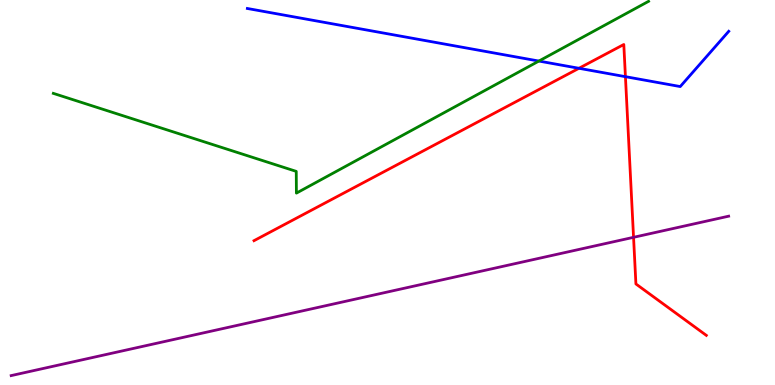[{'lines': ['blue', 'red'], 'intersections': [{'x': 7.47, 'y': 8.23}, {'x': 8.07, 'y': 8.01}]}, {'lines': ['green', 'red'], 'intersections': []}, {'lines': ['purple', 'red'], 'intersections': [{'x': 8.17, 'y': 3.84}]}, {'lines': ['blue', 'green'], 'intersections': [{'x': 6.95, 'y': 8.41}]}, {'lines': ['blue', 'purple'], 'intersections': []}, {'lines': ['green', 'purple'], 'intersections': []}]